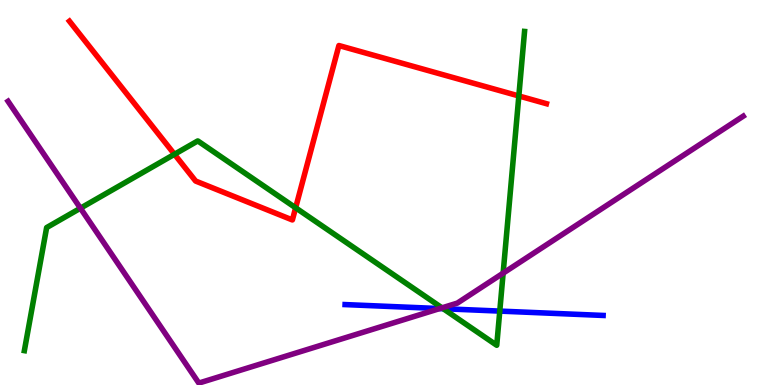[{'lines': ['blue', 'red'], 'intersections': []}, {'lines': ['green', 'red'], 'intersections': [{'x': 2.25, 'y': 5.99}, {'x': 3.81, 'y': 4.6}, {'x': 6.69, 'y': 7.51}]}, {'lines': ['purple', 'red'], 'intersections': []}, {'lines': ['blue', 'green'], 'intersections': [{'x': 5.72, 'y': 1.98}, {'x': 6.45, 'y': 1.92}]}, {'lines': ['blue', 'purple'], 'intersections': [{'x': 5.67, 'y': 1.99}]}, {'lines': ['green', 'purple'], 'intersections': [{'x': 1.04, 'y': 4.59}, {'x': 5.7, 'y': 2.0}, {'x': 6.49, 'y': 2.91}]}]